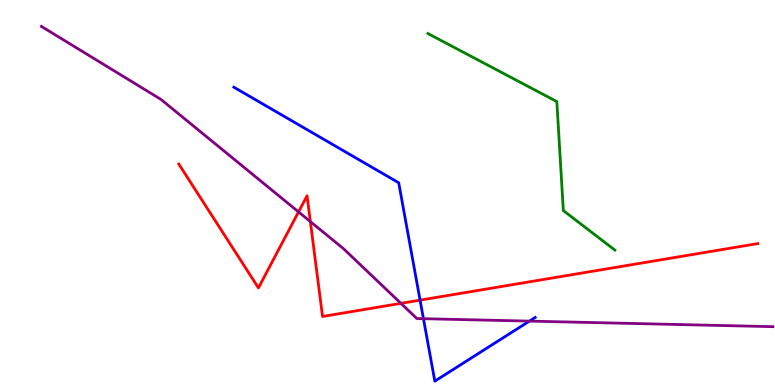[{'lines': ['blue', 'red'], 'intersections': [{'x': 5.42, 'y': 2.2}]}, {'lines': ['green', 'red'], 'intersections': []}, {'lines': ['purple', 'red'], 'intersections': [{'x': 3.85, 'y': 4.5}, {'x': 4.0, 'y': 4.24}, {'x': 5.17, 'y': 2.12}]}, {'lines': ['blue', 'green'], 'intersections': []}, {'lines': ['blue', 'purple'], 'intersections': [{'x': 5.46, 'y': 1.72}, {'x': 6.83, 'y': 1.66}]}, {'lines': ['green', 'purple'], 'intersections': []}]